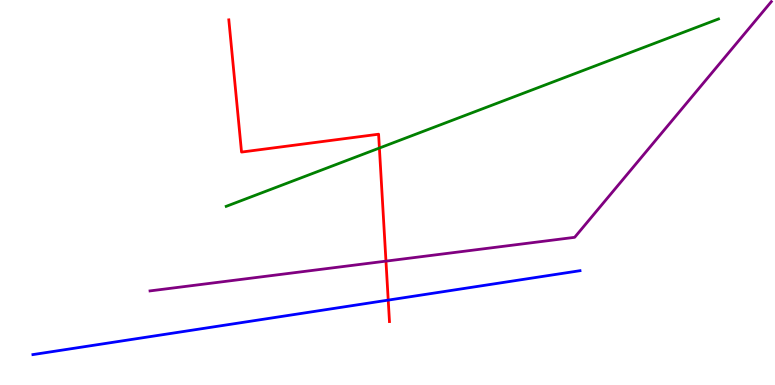[{'lines': ['blue', 'red'], 'intersections': [{'x': 5.01, 'y': 2.21}]}, {'lines': ['green', 'red'], 'intersections': [{'x': 4.9, 'y': 6.15}]}, {'lines': ['purple', 'red'], 'intersections': [{'x': 4.98, 'y': 3.22}]}, {'lines': ['blue', 'green'], 'intersections': []}, {'lines': ['blue', 'purple'], 'intersections': []}, {'lines': ['green', 'purple'], 'intersections': []}]